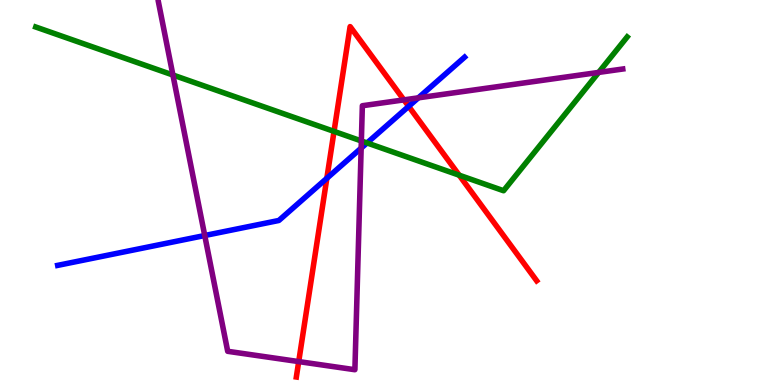[{'lines': ['blue', 'red'], 'intersections': [{'x': 4.22, 'y': 5.37}, {'x': 5.27, 'y': 7.24}]}, {'lines': ['green', 'red'], 'intersections': [{'x': 4.31, 'y': 6.59}, {'x': 5.92, 'y': 5.45}]}, {'lines': ['purple', 'red'], 'intersections': [{'x': 3.85, 'y': 0.608}, {'x': 5.21, 'y': 7.41}]}, {'lines': ['blue', 'green'], 'intersections': [{'x': 4.74, 'y': 6.29}]}, {'lines': ['blue', 'purple'], 'intersections': [{'x': 2.64, 'y': 3.88}, {'x': 4.66, 'y': 6.15}, {'x': 5.4, 'y': 7.46}]}, {'lines': ['green', 'purple'], 'intersections': [{'x': 2.23, 'y': 8.05}, {'x': 4.66, 'y': 6.34}, {'x': 7.72, 'y': 8.12}]}]